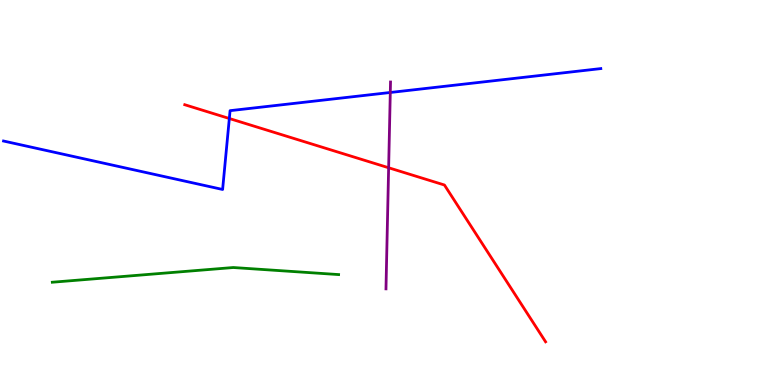[{'lines': ['blue', 'red'], 'intersections': [{'x': 2.96, 'y': 6.92}]}, {'lines': ['green', 'red'], 'intersections': []}, {'lines': ['purple', 'red'], 'intersections': [{'x': 5.01, 'y': 5.64}]}, {'lines': ['blue', 'green'], 'intersections': []}, {'lines': ['blue', 'purple'], 'intersections': [{'x': 5.04, 'y': 7.6}]}, {'lines': ['green', 'purple'], 'intersections': []}]